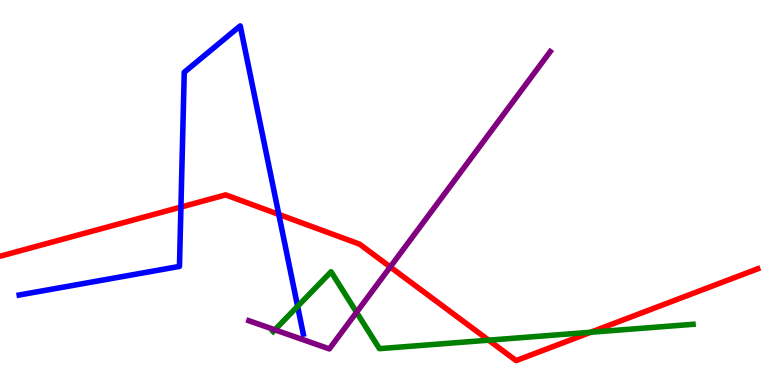[{'lines': ['blue', 'red'], 'intersections': [{'x': 2.33, 'y': 4.62}, {'x': 3.6, 'y': 4.43}]}, {'lines': ['green', 'red'], 'intersections': [{'x': 6.31, 'y': 1.16}, {'x': 7.62, 'y': 1.37}]}, {'lines': ['purple', 'red'], 'intersections': [{'x': 5.04, 'y': 3.07}]}, {'lines': ['blue', 'green'], 'intersections': [{'x': 3.84, 'y': 2.04}]}, {'lines': ['blue', 'purple'], 'intersections': []}, {'lines': ['green', 'purple'], 'intersections': [{'x': 3.55, 'y': 1.43}, {'x': 4.6, 'y': 1.89}]}]